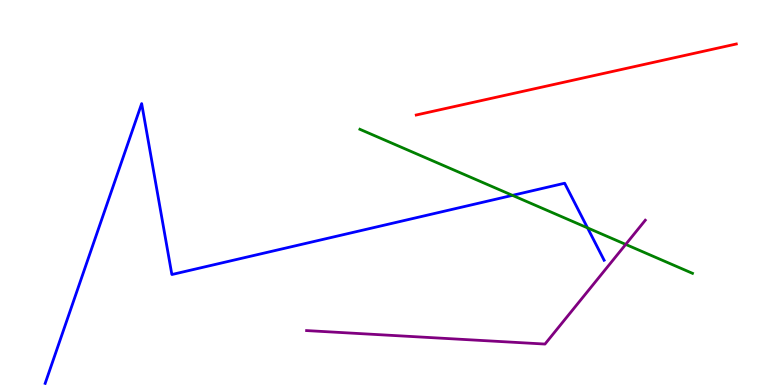[{'lines': ['blue', 'red'], 'intersections': []}, {'lines': ['green', 'red'], 'intersections': []}, {'lines': ['purple', 'red'], 'intersections': []}, {'lines': ['blue', 'green'], 'intersections': [{'x': 6.61, 'y': 4.93}, {'x': 7.58, 'y': 4.08}]}, {'lines': ['blue', 'purple'], 'intersections': []}, {'lines': ['green', 'purple'], 'intersections': [{'x': 8.07, 'y': 3.65}]}]